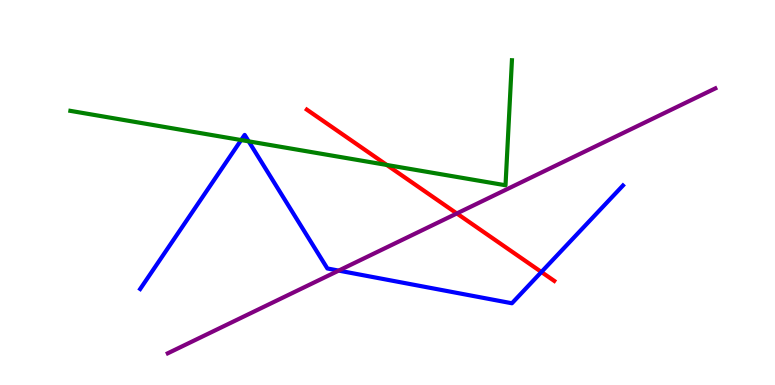[{'lines': ['blue', 'red'], 'intersections': [{'x': 6.99, 'y': 2.94}]}, {'lines': ['green', 'red'], 'intersections': [{'x': 4.99, 'y': 5.72}]}, {'lines': ['purple', 'red'], 'intersections': [{'x': 5.89, 'y': 4.46}]}, {'lines': ['blue', 'green'], 'intersections': [{'x': 3.11, 'y': 6.36}, {'x': 3.21, 'y': 6.33}]}, {'lines': ['blue', 'purple'], 'intersections': [{'x': 4.37, 'y': 2.97}]}, {'lines': ['green', 'purple'], 'intersections': []}]